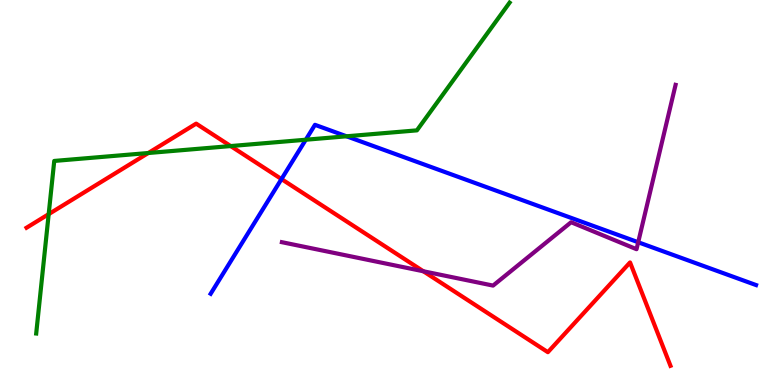[{'lines': ['blue', 'red'], 'intersections': [{'x': 3.63, 'y': 5.35}]}, {'lines': ['green', 'red'], 'intersections': [{'x': 0.628, 'y': 4.44}, {'x': 1.91, 'y': 6.03}, {'x': 2.98, 'y': 6.21}]}, {'lines': ['purple', 'red'], 'intersections': [{'x': 5.46, 'y': 2.95}]}, {'lines': ['blue', 'green'], 'intersections': [{'x': 3.95, 'y': 6.37}, {'x': 4.47, 'y': 6.46}]}, {'lines': ['blue', 'purple'], 'intersections': [{'x': 8.23, 'y': 3.71}]}, {'lines': ['green', 'purple'], 'intersections': []}]